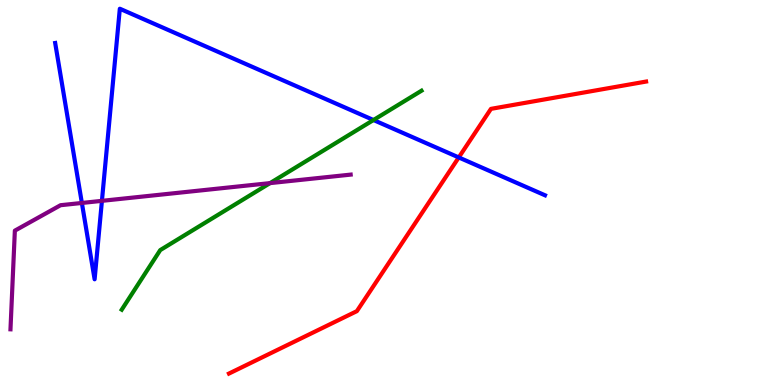[{'lines': ['blue', 'red'], 'intersections': [{'x': 5.92, 'y': 5.91}]}, {'lines': ['green', 'red'], 'intersections': []}, {'lines': ['purple', 'red'], 'intersections': []}, {'lines': ['blue', 'green'], 'intersections': [{'x': 4.82, 'y': 6.88}]}, {'lines': ['blue', 'purple'], 'intersections': [{'x': 1.06, 'y': 4.73}, {'x': 1.32, 'y': 4.78}]}, {'lines': ['green', 'purple'], 'intersections': [{'x': 3.48, 'y': 5.24}]}]